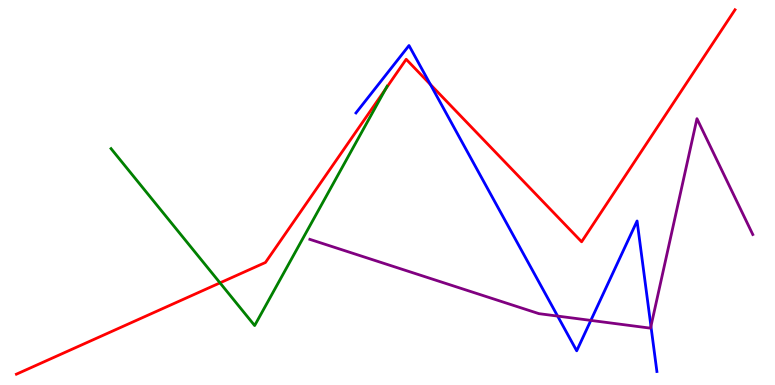[{'lines': ['blue', 'red'], 'intersections': [{'x': 5.55, 'y': 7.81}]}, {'lines': ['green', 'red'], 'intersections': [{'x': 2.84, 'y': 2.65}, {'x': 4.97, 'y': 7.68}]}, {'lines': ['purple', 'red'], 'intersections': []}, {'lines': ['blue', 'green'], 'intersections': []}, {'lines': ['blue', 'purple'], 'intersections': [{'x': 7.2, 'y': 1.79}, {'x': 7.62, 'y': 1.68}, {'x': 8.4, 'y': 1.53}]}, {'lines': ['green', 'purple'], 'intersections': []}]